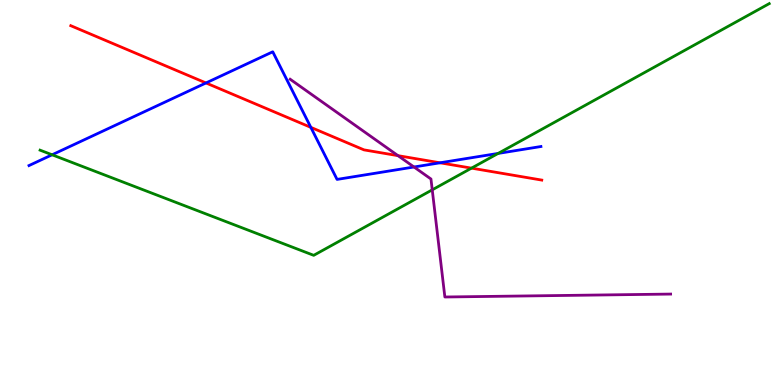[{'lines': ['blue', 'red'], 'intersections': [{'x': 2.66, 'y': 7.85}, {'x': 4.01, 'y': 6.69}, {'x': 5.68, 'y': 5.77}]}, {'lines': ['green', 'red'], 'intersections': [{'x': 6.08, 'y': 5.63}]}, {'lines': ['purple', 'red'], 'intersections': [{'x': 5.14, 'y': 5.96}]}, {'lines': ['blue', 'green'], 'intersections': [{'x': 0.672, 'y': 5.98}, {'x': 6.43, 'y': 6.01}]}, {'lines': ['blue', 'purple'], 'intersections': [{'x': 5.34, 'y': 5.66}]}, {'lines': ['green', 'purple'], 'intersections': [{'x': 5.58, 'y': 5.07}]}]